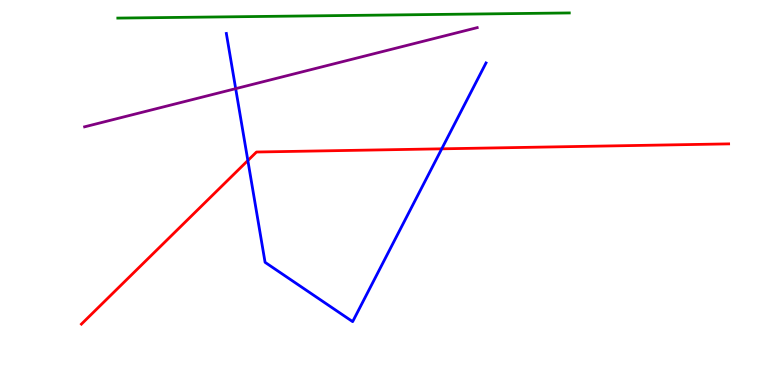[{'lines': ['blue', 'red'], 'intersections': [{'x': 3.2, 'y': 5.83}, {'x': 5.7, 'y': 6.13}]}, {'lines': ['green', 'red'], 'intersections': []}, {'lines': ['purple', 'red'], 'intersections': []}, {'lines': ['blue', 'green'], 'intersections': []}, {'lines': ['blue', 'purple'], 'intersections': [{'x': 3.04, 'y': 7.7}]}, {'lines': ['green', 'purple'], 'intersections': []}]